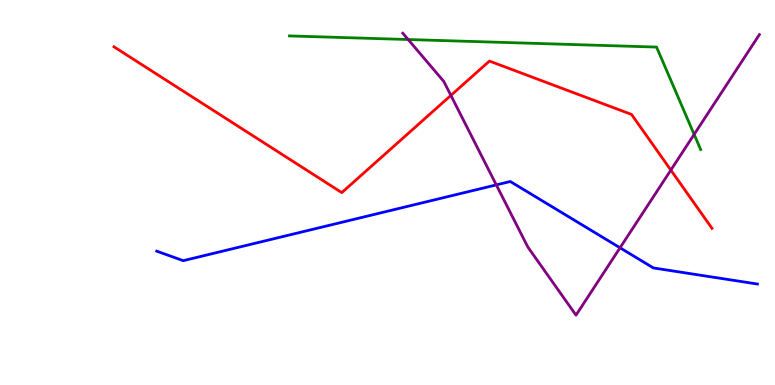[{'lines': ['blue', 'red'], 'intersections': []}, {'lines': ['green', 'red'], 'intersections': []}, {'lines': ['purple', 'red'], 'intersections': [{'x': 5.82, 'y': 7.52}, {'x': 8.66, 'y': 5.58}]}, {'lines': ['blue', 'green'], 'intersections': []}, {'lines': ['blue', 'purple'], 'intersections': [{'x': 6.4, 'y': 5.2}, {'x': 8.0, 'y': 3.56}]}, {'lines': ['green', 'purple'], 'intersections': [{'x': 5.27, 'y': 8.97}, {'x': 8.96, 'y': 6.51}]}]